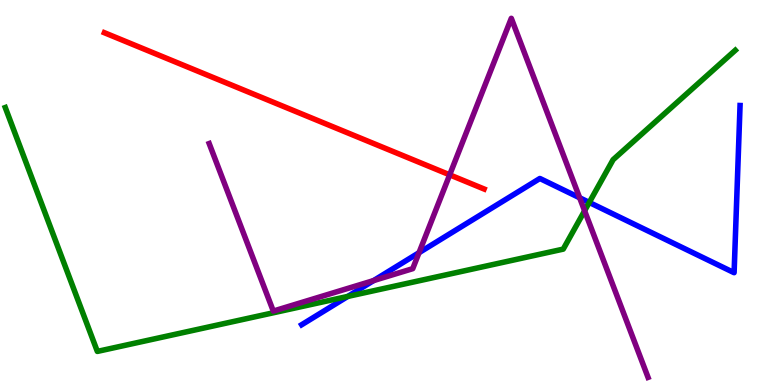[{'lines': ['blue', 'red'], 'intersections': []}, {'lines': ['green', 'red'], 'intersections': []}, {'lines': ['purple', 'red'], 'intersections': [{'x': 5.8, 'y': 5.46}]}, {'lines': ['blue', 'green'], 'intersections': [{'x': 4.49, 'y': 2.3}, {'x': 7.6, 'y': 4.74}]}, {'lines': ['blue', 'purple'], 'intersections': [{'x': 4.82, 'y': 2.71}, {'x': 5.41, 'y': 3.44}, {'x': 7.48, 'y': 4.86}]}, {'lines': ['green', 'purple'], 'intersections': [{'x': 7.54, 'y': 4.52}]}]